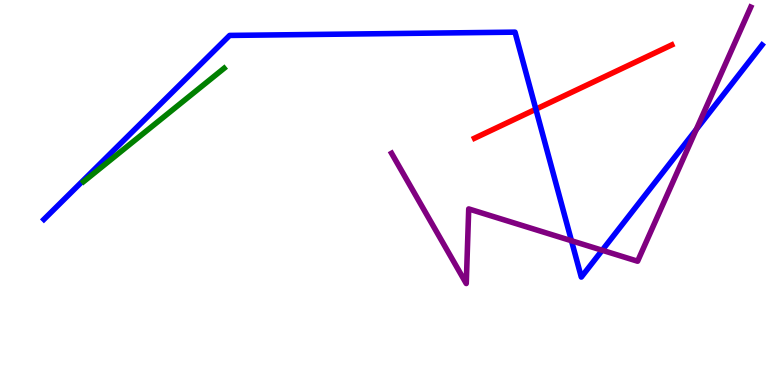[{'lines': ['blue', 'red'], 'intersections': [{'x': 6.91, 'y': 7.16}]}, {'lines': ['green', 'red'], 'intersections': []}, {'lines': ['purple', 'red'], 'intersections': []}, {'lines': ['blue', 'green'], 'intersections': []}, {'lines': ['blue', 'purple'], 'intersections': [{'x': 7.37, 'y': 3.75}, {'x': 7.77, 'y': 3.5}, {'x': 8.98, 'y': 6.64}]}, {'lines': ['green', 'purple'], 'intersections': []}]